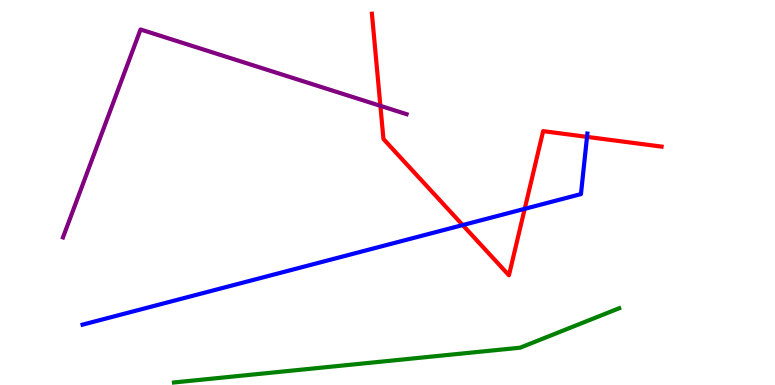[{'lines': ['blue', 'red'], 'intersections': [{'x': 5.97, 'y': 4.15}, {'x': 6.77, 'y': 4.58}, {'x': 7.57, 'y': 6.44}]}, {'lines': ['green', 'red'], 'intersections': []}, {'lines': ['purple', 'red'], 'intersections': [{'x': 4.91, 'y': 7.25}]}, {'lines': ['blue', 'green'], 'intersections': []}, {'lines': ['blue', 'purple'], 'intersections': []}, {'lines': ['green', 'purple'], 'intersections': []}]